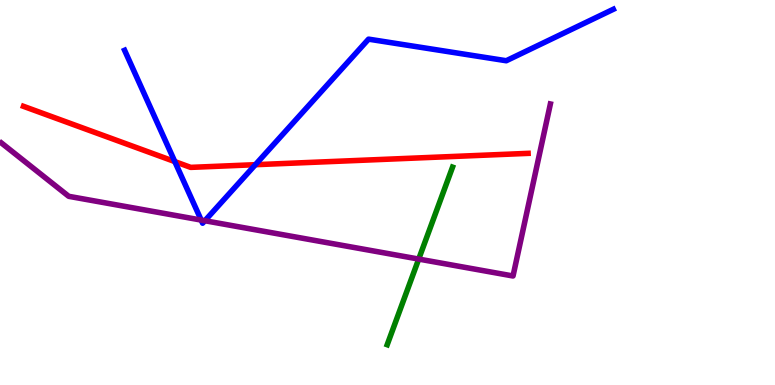[{'lines': ['blue', 'red'], 'intersections': [{'x': 2.26, 'y': 5.8}, {'x': 3.3, 'y': 5.72}]}, {'lines': ['green', 'red'], 'intersections': []}, {'lines': ['purple', 'red'], 'intersections': []}, {'lines': ['blue', 'green'], 'intersections': []}, {'lines': ['blue', 'purple'], 'intersections': [{'x': 2.6, 'y': 4.28}, {'x': 2.64, 'y': 4.27}]}, {'lines': ['green', 'purple'], 'intersections': [{'x': 5.4, 'y': 3.27}]}]